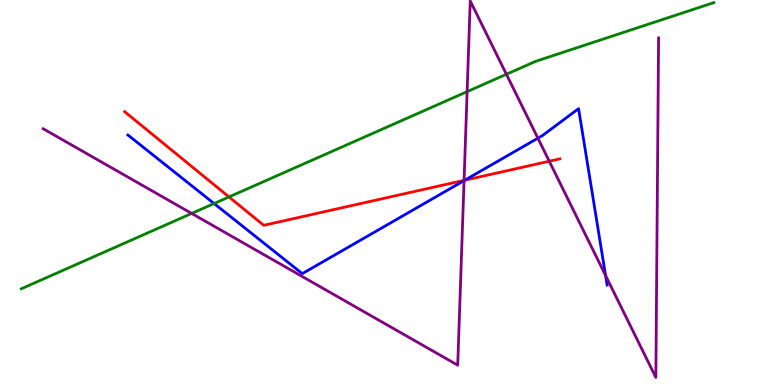[{'lines': ['blue', 'red'], 'intersections': [{'x': 6.0, 'y': 5.32}]}, {'lines': ['green', 'red'], 'intersections': [{'x': 2.95, 'y': 4.88}]}, {'lines': ['purple', 'red'], 'intersections': [{'x': 5.99, 'y': 5.32}, {'x': 7.09, 'y': 5.81}]}, {'lines': ['blue', 'green'], 'intersections': [{'x': 2.76, 'y': 4.71}]}, {'lines': ['blue', 'purple'], 'intersections': [{'x': 5.99, 'y': 5.31}, {'x': 6.94, 'y': 6.41}, {'x': 7.81, 'y': 2.84}]}, {'lines': ['green', 'purple'], 'intersections': [{'x': 2.47, 'y': 4.46}, {'x': 6.03, 'y': 7.62}, {'x': 6.53, 'y': 8.07}]}]